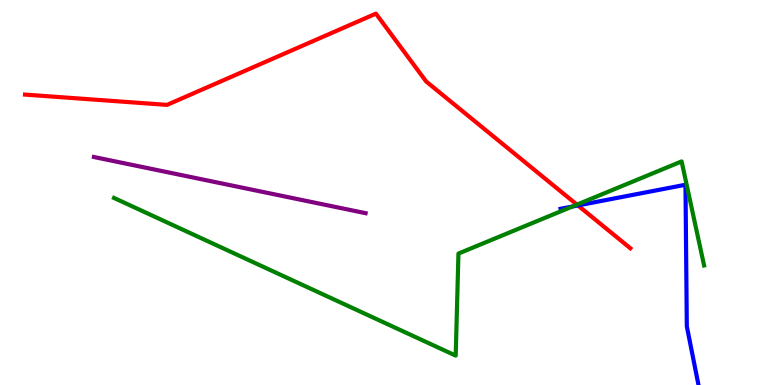[{'lines': ['blue', 'red'], 'intersections': [{'x': 7.46, 'y': 4.66}]}, {'lines': ['green', 'red'], 'intersections': [{'x': 7.44, 'y': 4.68}]}, {'lines': ['purple', 'red'], 'intersections': []}, {'lines': ['blue', 'green'], 'intersections': [{'x': 7.39, 'y': 4.64}]}, {'lines': ['blue', 'purple'], 'intersections': []}, {'lines': ['green', 'purple'], 'intersections': []}]